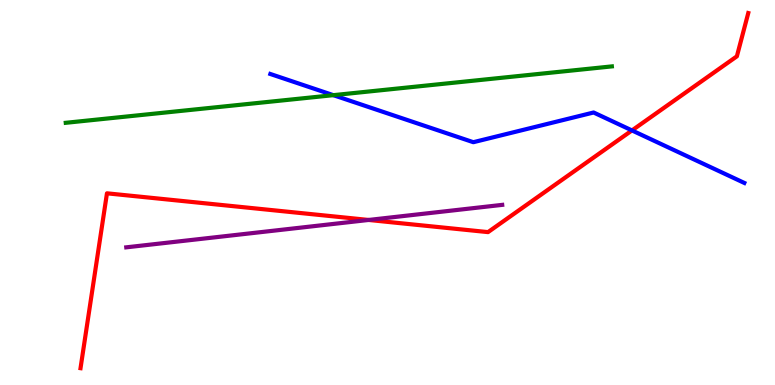[{'lines': ['blue', 'red'], 'intersections': [{'x': 8.15, 'y': 6.61}]}, {'lines': ['green', 'red'], 'intersections': []}, {'lines': ['purple', 'red'], 'intersections': [{'x': 4.76, 'y': 4.29}]}, {'lines': ['blue', 'green'], 'intersections': [{'x': 4.3, 'y': 7.53}]}, {'lines': ['blue', 'purple'], 'intersections': []}, {'lines': ['green', 'purple'], 'intersections': []}]